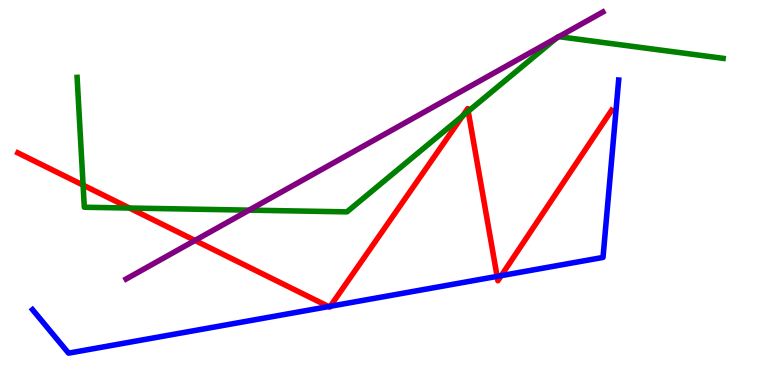[{'lines': ['blue', 'red'], 'intersections': [{'x': 4.24, 'y': 2.04}, {'x': 4.26, 'y': 2.05}, {'x': 6.41, 'y': 2.82}, {'x': 6.47, 'y': 2.84}]}, {'lines': ['green', 'red'], 'intersections': [{'x': 1.07, 'y': 5.19}, {'x': 1.67, 'y': 4.6}, {'x': 5.97, 'y': 6.99}, {'x': 6.04, 'y': 7.11}]}, {'lines': ['purple', 'red'], 'intersections': [{'x': 2.52, 'y': 3.75}]}, {'lines': ['blue', 'green'], 'intersections': []}, {'lines': ['blue', 'purple'], 'intersections': []}, {'lines': ['green', 'purple'], 'intersections': [{'x': 3.21, 'y': 4.54}, {'x': 7.19, 'y': 9.02}, {'x': 7.21, 'y': 9.05}]}]